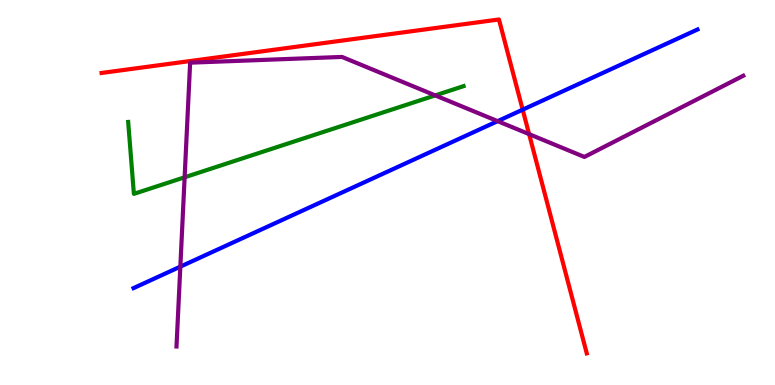[{'lines': ['blue', 'red'], 'intersections': [{'x': 6.74, 'y': 7.15}]}, {'lines': ['green', 'red'], 'intersections': []}, {'lines': ['purple', 'red'], 'intersections': [{'x': 6.83, 'y': 6.52}]}, {'lines': ['blue', 'green'], 'intersections': []}, {'lines': ['blue', 'purple'], 'intersections': [{'x': 2.33, 'y': 3.07}, {'x': 6.42, 'y': 6.85}]}, {'lines': ['green', 'purple'], 'intersections': [{'x': 2.38, 'y': 5.4}, {'x': 5.62, 'y': 7.52}]}]